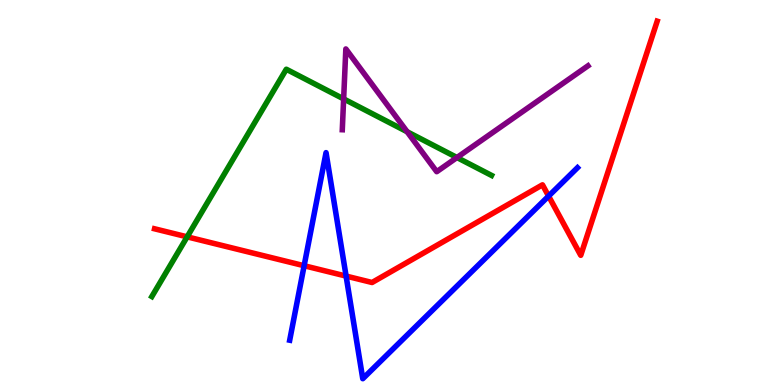[{'lines': ['blue', 'red'], 'intersections': [{'x': 3.92, 'y': 3.1}, {'x': 4.47, 'y': 2.83}, {'x': 7.08, 'y': 4.91}]}, {'lines': ['green', 'red'], 'intersections': [{'x': 2.41, 'y': 3.85}]}, {'lines': ['purple', 'red'], 'intersections': []}, {'lines': ['blue', 'green'], 'intersections': []}, {'lines': ['blue', 'purple'], 'intersections': []}, {'lines': ['green', 'purple'], 'intersections': [{'x': 4.43, 'y': 7.43}, {'x': 5.25, 'y': 6.58}, {'x': 5.9, 'y': 5.91}]}]